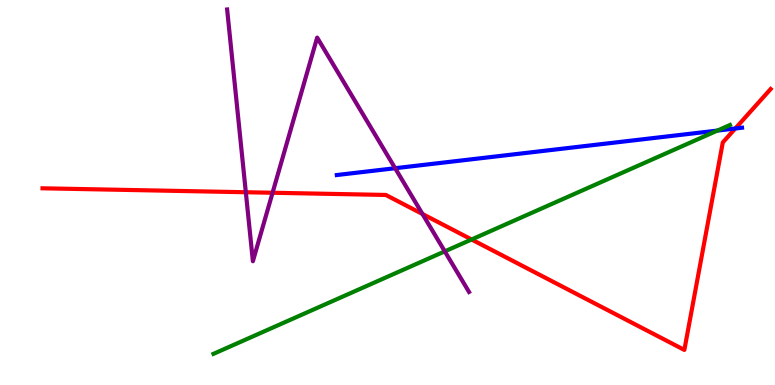[{'lines': ['blue', 'red'], 'intersections': [{'x': 9.49, 'y': 6.66}]}, {'lines': ['green', 'red'], 'intersections': [{'x': 6.09, 'y': 3.78}]}, {'lines': ['purple', 'red'], 'intersections': [{'x': 3.17, 'y': 5.01}, {'x': 3.52, 'y': 4.99}, {'x': 5.45, 'y': 4.44}]}, {'lines': ['blue', 'green'], 'intersections': [{'x': 9.26, 'y': 6.61}]}, {'lines': ['blue', 'purple'], 'intersections': [{'x': 5.1, 'y': 5.63}]}, {'lines': ['green', 'purple'], 'intersections': [{'x': 5.74, 'y': 3.47}]}]